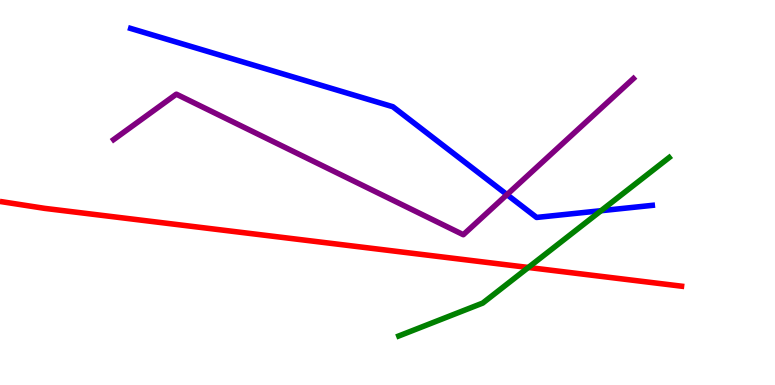[{'lines': ['blue', 'red'], 'intersections': []}, {'lines': ['green', 'red'], 'intersections': [{'x': 6.82, 'y': 3.05}]}, {'lines': ['purple', 'red'], 'intersections': []}, {'lines': ['blue', 'green'], 'intersections': [{'x': 7.76, 'y': 4.53}]}, {'lines': ['blue', 'purple'], 'intersections': [{'x': 6.54, 'y': 4.94}]}, {'lines': ['green', 'purple'], 'intersections': []}]